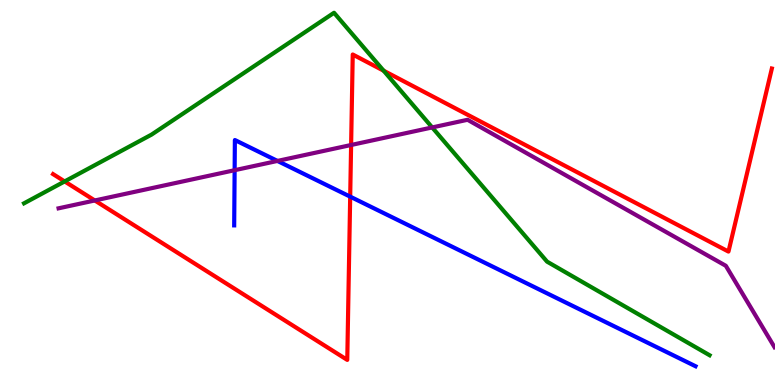[{'lines': ['blue', 'red'], 'intersections': [{'x': 4.52, 'y': 4.89}]}, {'lines': ['green', 'red'], 'intersections': [{'x': 0.834, 'y': 5.29}, {'x': 4.95, 'y': 8.16}]}, {'lines': ['purple', 'red'], 'intersections': [{'x': 1.22, 'y': 4.79}, {'x': 4.53, 'y': 6.23}]}, {'lines': ['blue', 'green'], 'intersections': []}, {'lines': ['blue', 'purple'], 'intersections': [{'x': 3.03, 'y': 5.58}, {'x': 3.58, 'y': 5.82}]}, {'lines': ['green', 'purple'], 'intersections': [{'x': 5.58, 'y': 6.69}]}]